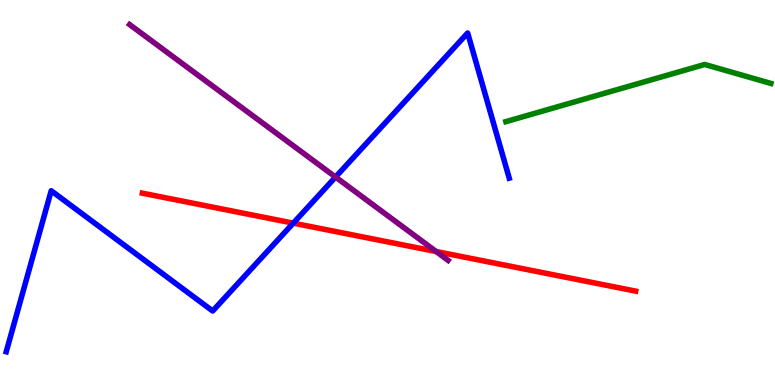[{'lines': ['blue', 'red'], 'intersections': [{'x': 3.78, 'y': 4.2}]}, {'lines': ['green', 'red'], 'intersections': []}, {'lines': ['purple', 'red'], 'intersections': [{'x': 5.63, 'y': 3.47}]}, {'lines': ['blue', 'green'], 'intersections': []}, {'lines': ['blue', 'purple'], 'intersections': [{'x': 4.33, 'y': 5.4}]}, {'lines': ['green', 'purple'], 'intersections': []}]